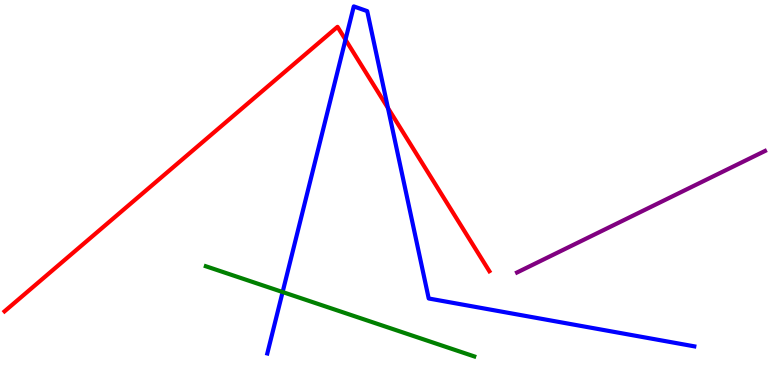[{'lines': ['blue', 'red'], 'intersections': [{'x': 4.46, 'y': 8.97}, {'x': 5.01, 'y': 7.19}]}, {'lines': ['green', 'red'], 'intersections': []}, {'lines': ['purple', 'red'], 'intersections': []}, {'lines': ['blue', 'green'], 'intersections': [{'x': 3.65, 'y': 2.41}]}, {'lines': ['blue', 'purple'], 'intersections': []}, {'lines': ['green', 'purple'], 'intersections': []}]